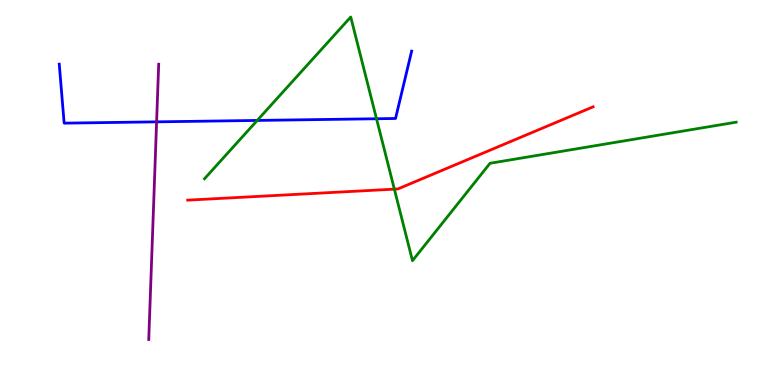[{'lines': ['blue', 'red'], 'intersections': []}, {'lines': ['green', 'red'], 'intersections': [{'x': 5.09, 'y': 5.09}]}, {'lines': ['purple', 'red'], 'intersections': []}, {'lines': ['blue', 'green'], 'intersections': [{'x': 3.32, 'y': 6.87}, {'x': 4.86, 'y': 6.92}]}, {'lines': ['blue', 'purple'], 'intersections': [{'x': 2.02, 'y': 6.84}]}, {'lines': ['green', 'purple'], 'intersections': []}]